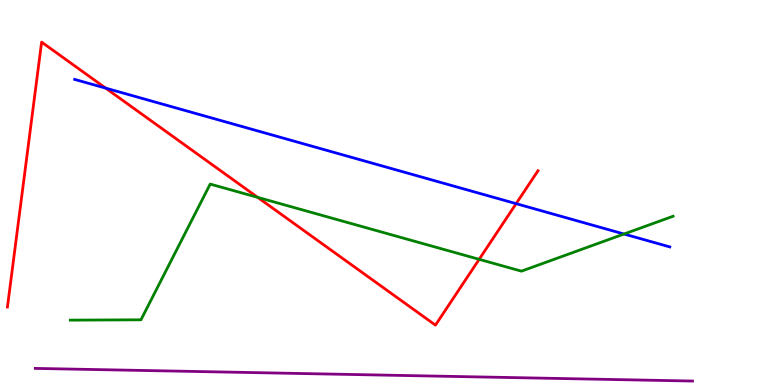[{'lines': ['blue', 'red'], 'intersections': [{'x': 1.36, 'y': 7.71}, {'x': 6.66, 'y': 4.71}]}, {'lines': ['green', 'red'], 'intersections': [{'x': 3.32, 'y': 4.87}, {'x': 6.18, 'y': 3.26}]}, {'lines': ['purple', 'red'], 'intersections': []}, {'lines': ['blue', 'green'], 'intersections': [{'x': 8.05, 'y': 3.92}]}, {'lines': ['blue', 'purple'], 'intersections': []}, {'lines': ['green', 'purple'], 'intersections': []}]